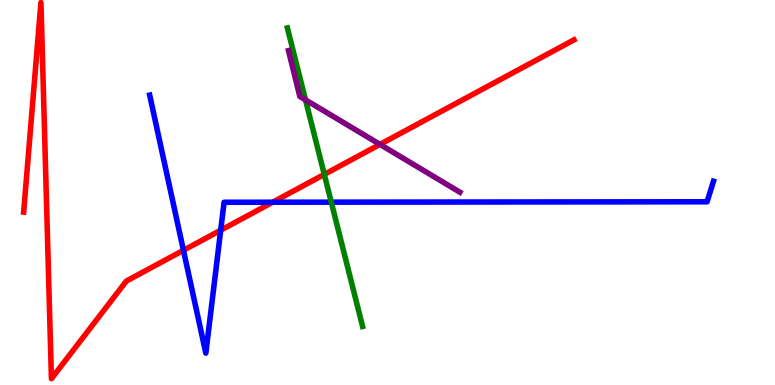[{'lines': ['blue', 'red'], 'intersections': [{'x': 2.37, 'y': 3.5}, {'x': 2.85, 'y': 4.02}, {'x': 3.52, 'y': 4.75}]}, {'lines': ['green', 'red'], 'intersections': [{'x': 4.18, 'y': 5.47}]}, {'lines': ['purple', 'red'], 'intersections': [{'x': 4.9, 'y': 6.25}]}, {'lines': ['blue', 'green'], 'intersections': [{'x': 4.27, 'y': 4.75}]}, {'lines': ['blue', 'purple'], 'intersections': []}, {'lines': ['green', 'purple'], 'intersections': [{'x': 3.94, 'y': 7.41}]}]